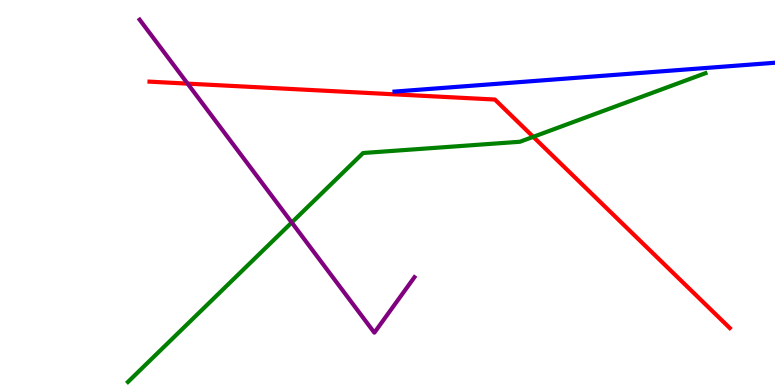[{'lines': ['blue', 'red'], 'intersections': []}, {'lines': ['green', 'red'], 'intersections': [{'x': 6.88, 'y': 6.45}]}, {'lines': ['purple', 'red'], 'intersections': [{'x': 2.42, 'y': 7.83}]}, {'lines': ['blue', 'green'], 'intersections': []}, {'lines': ['blue', 'purple'], 'intersections': []}, {'lines': ['green', 'purple'], 'intersections': [{'x': 3.76, 'y': 4.22}]}]